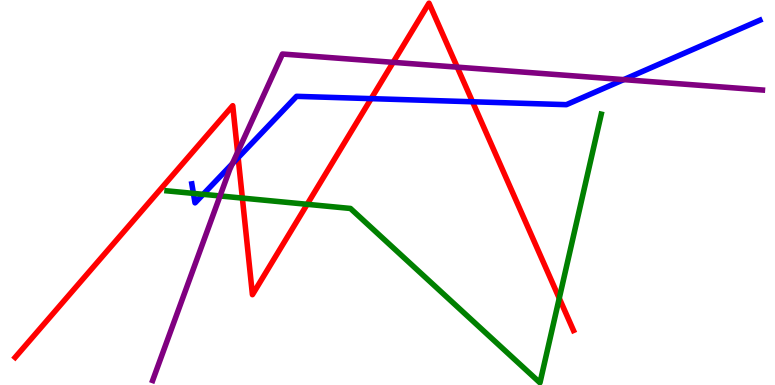[{'lines': ['blue', 'red'], 'intersections': [{'x': 3.07, 'y': 5.91}, {'x': 4.79, 'y': 7.44}, {'x': 6.1, 'y': 7.36}]}, {'lines': ['green', 'red'], 'intersections': [{'x': 3.13, 'y': 4.85}, {'x': 3.96, 'y': 4.69}, {'x': 7.22, 'y': 2.25}]}, {'lines': ['purple', 'red'], 'intersections': [{'x': 3.07, 'y': 6.05}, {'x': 5.07, 'y': 8.38}, {'x': 5.9, 'y': 8.26}]}, {'lines': ['blue', 'green'], 'intersections': [{'x': 2.5, 'y': 4.98}, {'x': 2.62, 'y': 4.95}]}, {'lines': ['blue', 'purple'], 'intersections': [{'x': 3.0, 'y': 5.75}, {'x': 8.05, 'y': 7.93}]}, {'lines': ['green', 'purple'], 'intersections': [{'x': 2.84, 'y': 4.91}]}]